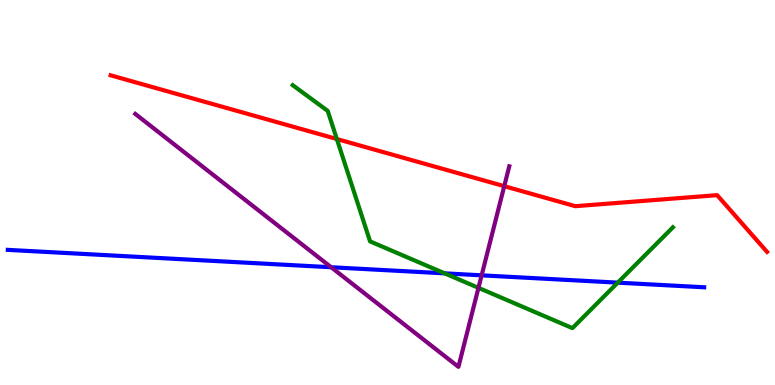[{'lines': ['blue', 'red'], 'intersections': []}, {'lines': ['green', 'red'], 'intersections': [{'x': 4.35, 'y': 6.39}]}, {'lines': ['purple', 'red'], 'intersections': [{'x': 6.51, 'y': 5.16}]}, {'lines': ['blue', 'green'], 'intersections': [{'x': 5.74, 'y': 2.9}, {'x': 7.97, 'y': 2.66}]}, {'lines': ['blue', 'purple'], 'intersections': [{'x': 4.27, 'y': 3.06}, {'x': 6.21, 'y': 2.85}]}, {'lines': ['green', 'purple'], 'intersections': [{'x': 6.17, 'y': 2.52}]}]